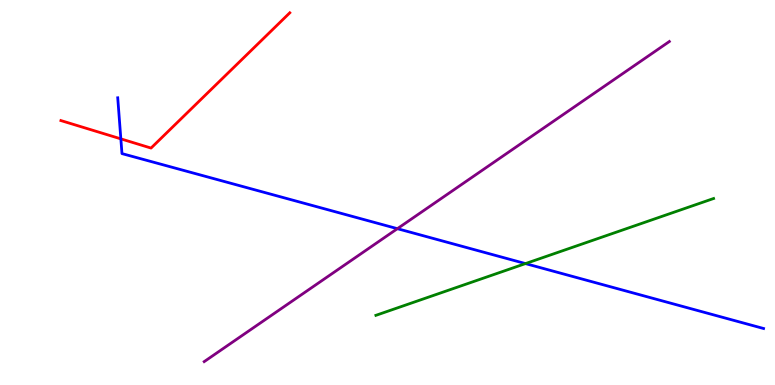[{'lines': ['blue', 'red'], 'intersections': [{'x': 1.56, 'y': 6.39}]}, {'lines': ['green', 'red'], 'intersections': []}, {'lines': ['purple', 'red'], 'intersections': []}, {'lines': ['blue', 'green'], 'intersections': [{'x': 6.78, 'y': 3.15}]}, {'lines': ['blue', 'purple'], 'intersections': [{'x': 5.13, 'y': 4.06}]}, {'lines': ['green', 'purple'], 'intersections': []}]